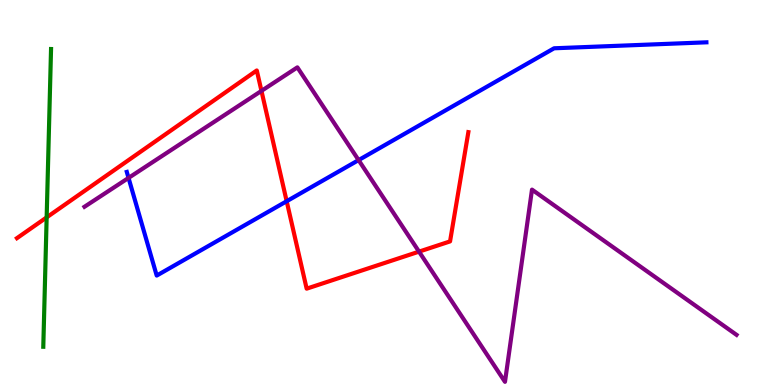[{'lines': ['blue', 'red'], 'intersections': [{'x': 3.7, 'y': 4.77}]}, {'lines': ['green', 'red'], 'intersections': [{'x': 0.602, 'y': 4.35}]}, {'lines': ['purple', 'red'], 'intersections': [{'x': 3.37, 'y': 7.64}, {'x': 5.41, 'y': 3.46}]}, {'lines': ['blue', 'green'], 'intersections': []}, {'lines': ['blue', 'purple'], 'intersections': [{'x': 1.66, 'y': 5.38}, {'x': 4.63, 'y': 5.84}]}, {'lines': ['green', 'purple'], 'intersections': []}]